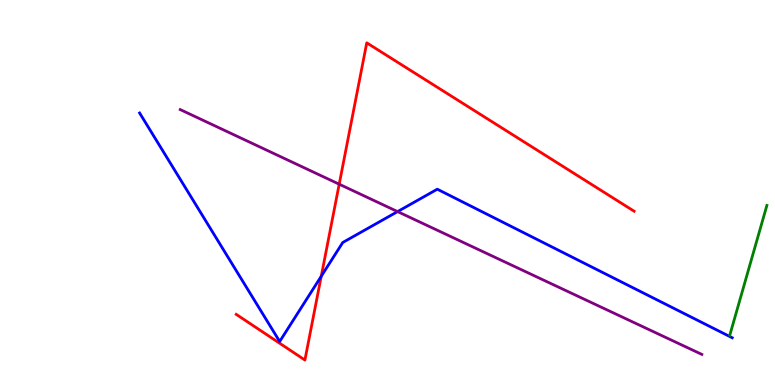[{'lines': ['blue', 'red'], 'intersections': [{'x': 4.15, 'y': 2.82}]}, {'lines': ['green', 'red'], 'intersections': []}, {'lines': ['purple', 'red'], 'intersections': [{'x': 4.38, 'y': 5.22}]}, {'lines': ['blue', 'green'], 'intersections': []}, {'lines': ['blue', 'purple'], 'intersections': [{'x': 5.13, 'y': 4.5}]}, {'lines': ['green', 'purple'], 'intersections': []}]